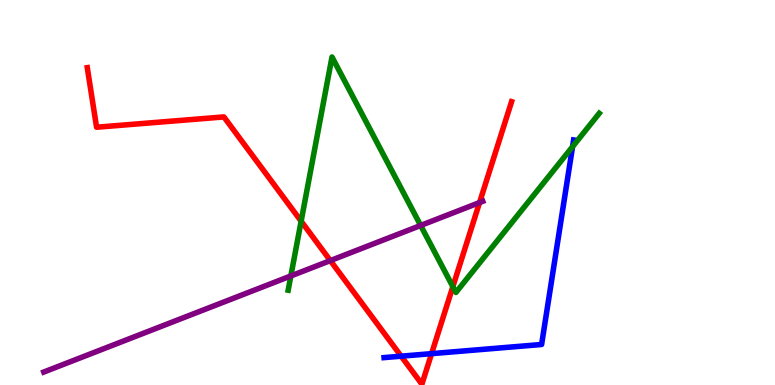[{'lines': ['blue', 'red'], 'intersections': [{'x': 5.18, 'y': 0.749}, {'x': 5.57, 'y': 0.814}]}, {'lines': ['green', 'red'], 'intersections': [{'x': 3.89, 'y': 4.25}, {'x': 5.84, 'y': 2.55}]}, {'lines': ['purple', 'red'], 'intersections': [{'x': 4.26, 'y': 3.23}, {'x': 6.19, 'y': 4.74}]}, {'lines': ['blue', 'green'], 'intersections': [{'x': 7.39, 'y': 6.19}]}, {'lines': ['blue', 'purple'], 'intersections': []}, {'lines': ['green', 'purple'], 'intersections': [{'x': 3.75, 'y': 2.83}, {'x': 5.43, 'y': 4.14}]}]